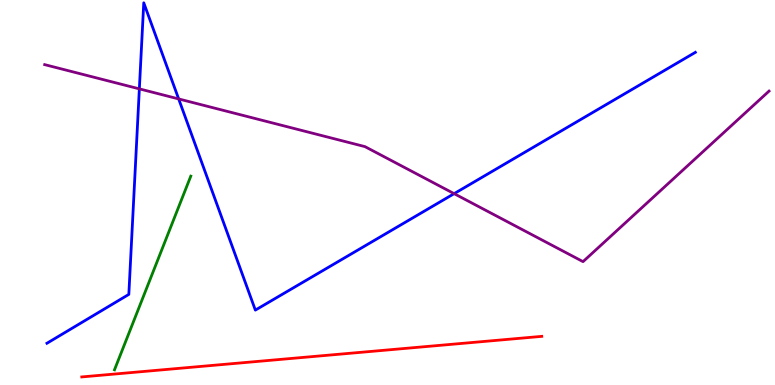[{'lines': ['blue', 'red'], 'intersections': []}, {'lines': ['green', 'red'], 'intersections': []}, {'lines': ['purple', 'red'], 'intersections': []}, {'lines': ['blue', 'green'], 'intersections': []}, {'lines': ['blue', 'purple'], 'intersections': [{'x': 1.8, 'y': 7.69}, {'x': 2.31, 'y': 7.43}, {'x': 5.86, 'y': 4.97}]}, {'lines': ['green', 'purple'], 'intersections': []}]